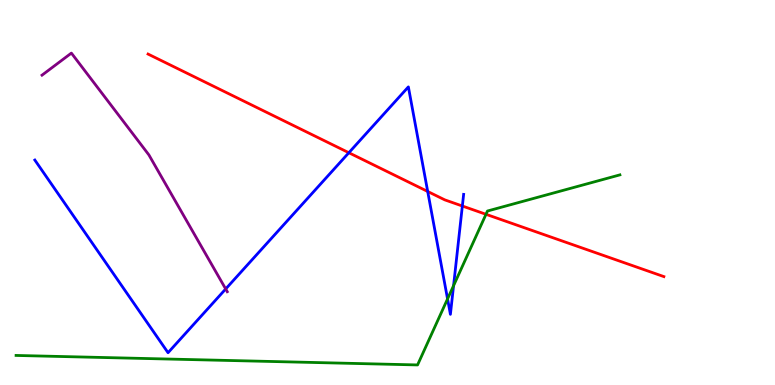[{'lines': ['blue', 'red'], 'intersections': [{'x': 4.5, 'y': 6.03}, {'x': 5.52, 'y': 5.03}, {'x': 5.97, 'y': 4.65}]}, {'lines': ['green', 'red'], 'intersections': [{'x': 6.27, 'y': 4.43}]}, {'lines': ['purple', 'red'], 'intersections': []}, {'lines': ['blue', 'green'], 'intersections': [{'x': 5.77, 'y': 2.24}, {'x': 5.85, 'y': 2.58}]}, {'lines': ['blue', 'purple'], 'intersections': [{'x': 2.91, 'y': 2.49}]}, {'lines': ['green', 'purple'], 'intersections': []}]